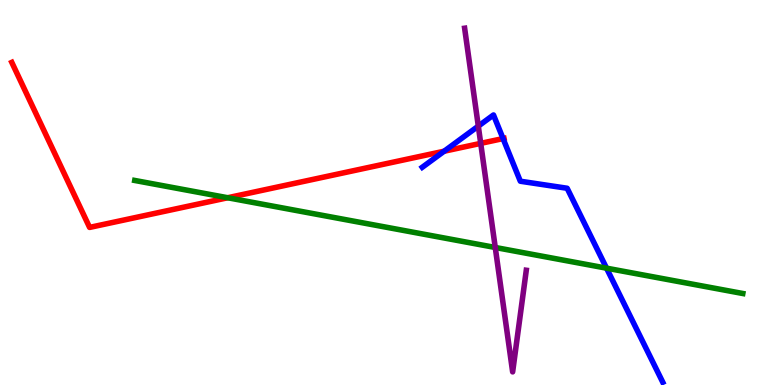[{'lines': ['blue', 'red'], 'intersections': [{'x': 5.73, 'y': 6.07}, {'x': 6.49, 'y': 6.4}]}, {'lines': ['green', 'red'], 'intersections': [{'x': 2.94, 'y': 4.86}]}, {'lines': ['purple', 'red'], 'intersections': [{'x': 6.2, 'y': 6.28}]}, {'lines': ['blue', 'green'], 'intersections': [{'x': 7.83, 'y': 3.03}]}, {'lines': ['blue', 'purple'], 'intersections': [{'x': 6.17, 'y': 6.72}]}, {'lines': ['green', 'purple'], 'intersections': [{'x': 6.39, 'y': 3.57}]}]